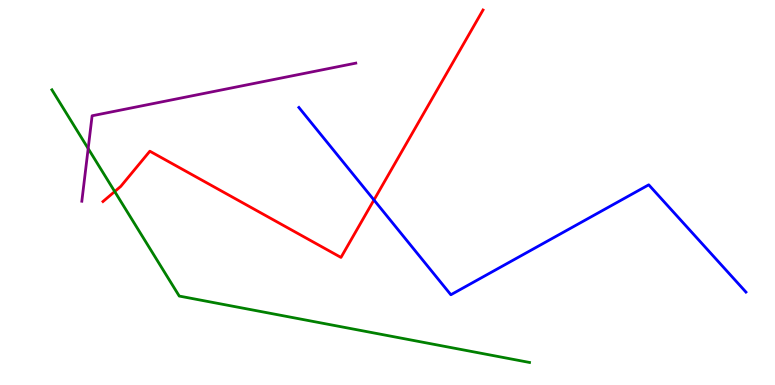[{'lines': ['blue', 'red'], 'intersections': [{'x': 4.83, 'y': 4.81}]}, {'lines': ['green', 'red'], 'intersections': [{'x': 1.48, 'y': 5.02}]}, {'lines': ['purple', 'red'], 'intersections': []}, {'lines': ['blue', 'green'], 'intersections': []}, {'lines': ['blue', 'purple'], 'intersections': []}, {'lines': ['green', 'purple'], 'intersections': [{'x': 1.14, 'y': 6.14}]}]